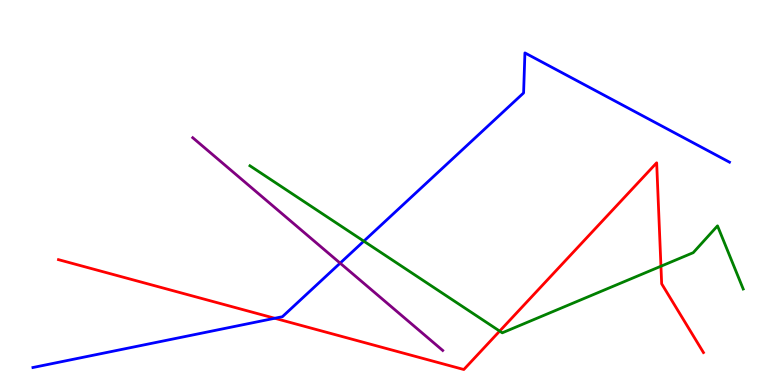[{'lines': ['blue', 'red'], 'intersections': [{'x': 3.55, 'y': 1.73}]}, {'lines': ['green', 'red'], 'intersections': [{'x': 6.45, 'y': 1.4}, {'x': 8.53, 'y': 3.09}]}, {'lines': ['purple', 'red'], 'intersections': []}, {'lines': ['blue', 'green'], 'intersections': [{'x': 4.69, 'y': 3.74}]}, {'lines': ['blue', 'purple'], 'intersections': [{'x': 4.39, 'y': 3.17}]}, {'lines': ['green', 'purple'], 'intersections': []}]